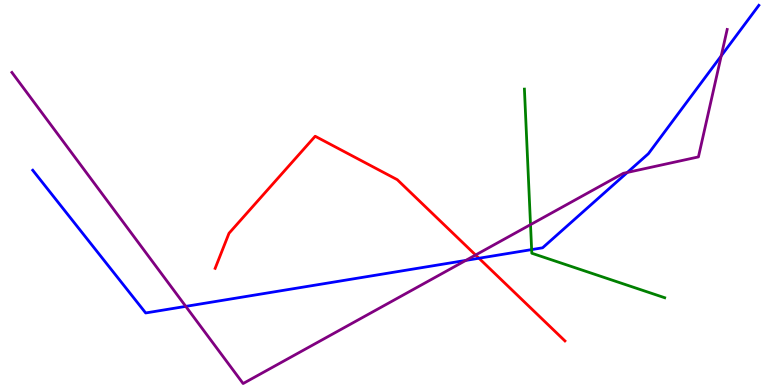[{'lines': ['blue', 'red'], 'intersections': [{'x': 6.18, 'y': 3.29}]}, {'lines': ['green', 'red'], 'intersections': []}, {'lines': ['purple', 'red'], 'intersections': [{'x': 6.14, 'y': 3.38}]}, {'lines': ['blue', 'green'], 'intersections': [{'x': 6.86, 'y': 3.52}]}, {'lines': ['blue', 'purple'], 'intersections': [{'x': 2.4, 'y': 2.04}, {'x': 6.01, 'y': 3.24}, {'x': 8.09, 'y': 5.52}, {'x': 9.31, 'y': 8.55}]}, {'lines': ['green', 'purple'], 'intersections': [{'x': 6.85, 'y': 4.17}]}]